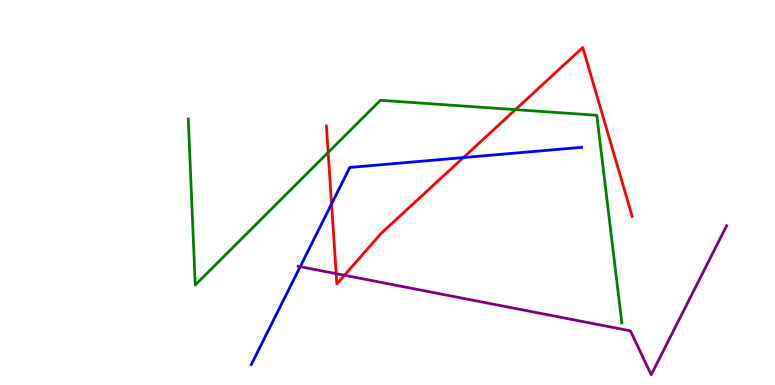[{'lines': ['blue', 'red'], 'intersections': [{'x': 4.28, 'y': 4.7}, {'x': 5.98, 'y': 5.91}]}, {'lines': ['green', 'red'], 'intersections': [{'x': 4.23, 'y': 6.04}, {'x': 6.65, 'y': 7.15}]}, {'lines': ['purple', 'red'], 'intersections': [{'x': 4.34, 'y': 2.89}, {'x': 4.44, 'y': 2.85}]}, {'lines': ['blue', 'green'], 'intersections': []}, {'lines': ['blue', 'purple'], 'intersections': [{'x': 3.87, 'y': 3.07}]}, {'lines': ['green', 'purple'], 'intersections': []}]